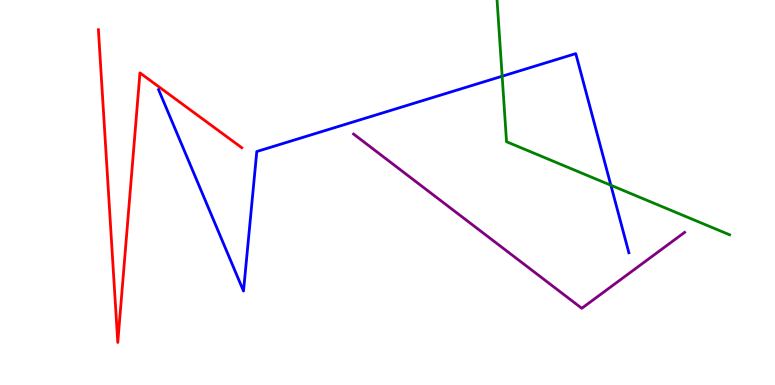[{'lines': ['blue', 'red'], 'intersections': []}, {'lines': ['green', 'red'], 'intersections': []}, {'lines': ['purple', 'red'], 'intersections': []}, {'lines': ['blue', 'green'], 'intersections': [{'x': 6.48, 'y': 8.02}, {'x': 7.88, 'y': 5.19}]}, {'lines': ['blue', 'purple'], 'intersections': []}, {'lines': ['green', 'purple'], 'intersections': []}]